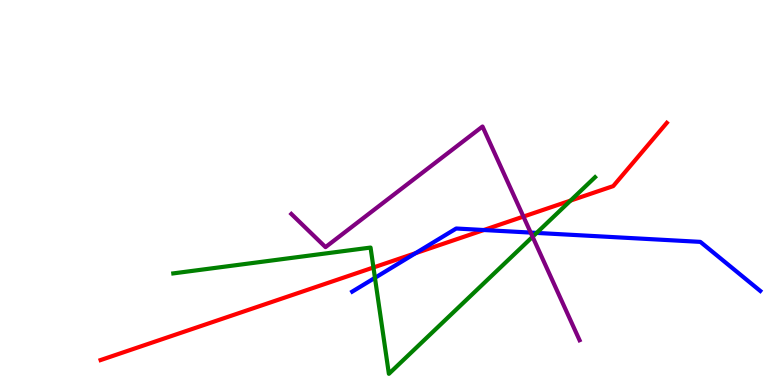[{'lines': ['blue', 'red'], 'intersections': [{'x': 5.36, 'y': 3.42}, {'x': 6.24, 'y': 4.03}]}, {'lines': ['green', 'red'], 'intersections': [{'x': 4.82, 'y': 3.05}, {'x': 7.36, 'y': 4.79}]}, {'lines': ['purple', 'red'], 'intersections': [{'x': 6.75, 'y': 4.37}]}, {'lines': ['blue', 'green'], 'intersections': [{'x': 4.84, 'y': 2.78}, {'x': 6.92, 'y': 3.95}]}, {'lines': ['blue', 'purple'], 'intersections': [{'x': 6.85, 'y': 3.96}]}, {'lines': ['green', 'purple'], 'intersections': [{'x': 6.87, 'y': 3.85}]}]